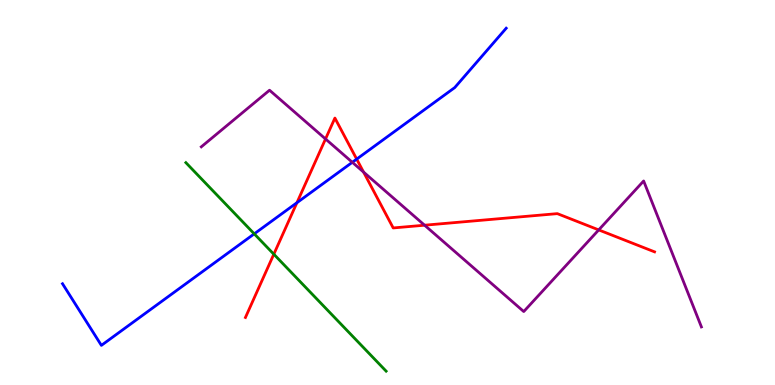[{'lines': ['blue', 'red'], 'intersections': [{'x': 3.83, 'y': 4.73}, {'x': 4.6, 'y': 5.87}]}, {'lines': ['green', 'red'], 'intersections': [{'x': 3.53, 'y': 3.4}]}, {'lines': ['purple', 'red'], 'intersections': [{'x': 4.2, 'y': 6.39}, {'x': 4.69, 'y': 5.53}, {'x': 5.48, 'y': 4.15}, {'x': 7.73, 'y': 4.03}]}, {'lines': ['blue', 'green'], 'intersections': [{'x': 3.28, 'y': 3.93}]}, {'lines': ['blue', 'purple'], 'intersections': [{'x': 4.55, 'y': 5.78}]}, {'lines': ['green', 'purple'], 'intersections': []}]